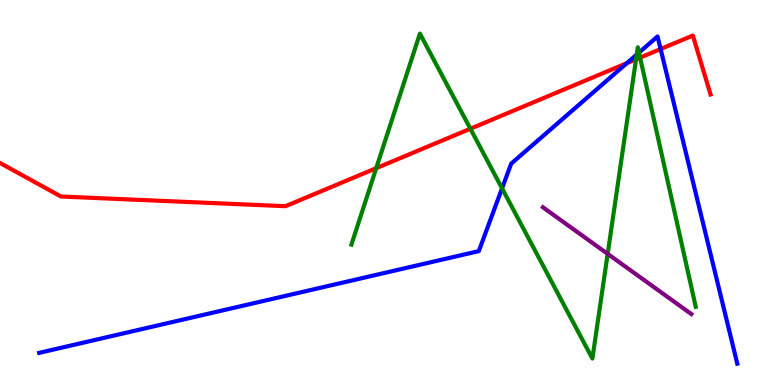[{'lines': ['blue', 'red'], 'intersections': [{'x': 8.09, 'y': 8.36}, {'x': 8.52, 'y': 8.73}]}, {'lines': ['green', 'red'], 'intersections': [{'x': 4.85, 'y': 5.63}, {'x': 6.07, 'y': 6.66}, {'x': 8.21, 'y': 8.46}, {'x': 8.26, 'y': 8.5}]}, {'lines': ['purple', 'red'], 'intersections': []}, {'lines': ['blue', 'green'], 'intersections': [{'x': 6.48, 'y': 5.11}, {'x': 8.22, 'y': 8.58}, {'x': 8.25, 'y': 8.63}]}, {'lines': ['blue', 'purple'], 'intersections': []}, {'lines': ['green', 'purple'], 'intersections': [{'x': 7.84, 'y': 3.41}]}]